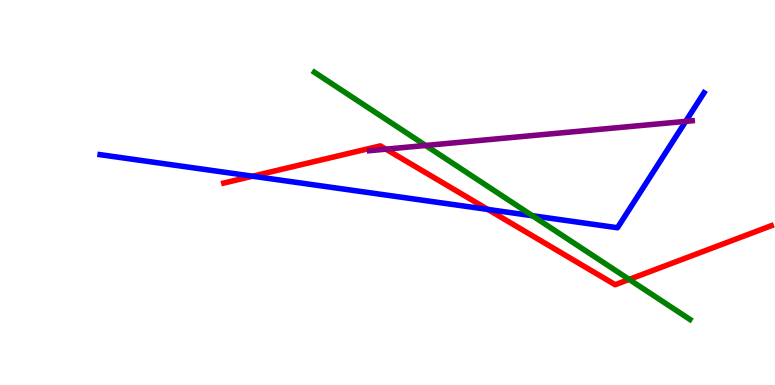[{'lines': ['blue', 'red'], 'intersections': [{'x': 3.26, 'y': 5.42}, {'x': 6.29, 'y': 4.56}]}, {'lines': ['green', 'red'], 'intersections': [{'x': 8.12, 'y': 2.74}]}, {'lines': ['purple', 'red'], 'intersections': [{'x': 4.98, 'y': 6.13}]}, {'lines': ['blue', 'green'], 'intersections': [{'x': 6.87, 'y': 4.4}]}, {'lines': ['blue', 'purple'], 'intersections': [{'x': 8.85, 'y': 6.85}]}, {'lines': ['green', 'purple'], 'intersections': [{'x': 5.49, 'y': 6.22}]}]